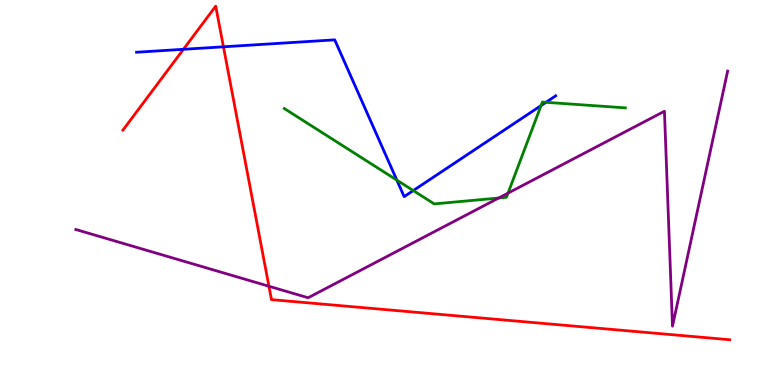[{'lines': ['blue', 'red'], 'intersections': [{'x': 2.37, 'y': 8.72}, {'x': 2.88, 'y': 8.78}]}, {'lines': ['green', 'red'], 'intersections': []}, {'lines': ['purple', 'red'], 'intersections': [{'x': 3.47, 'y': 2.57}]}, {'lines': ['blue', 'green'], 'intersections': [{'x': 5.12, 'y': 5.32}, {'x': 5.33, 'y': 5.05}, {'x': 6.98, 'y': 7.26}, {'x': 7.04, 'y': 7.34}]}, {'lines': ['blue', 'purple'], 'intersections': []}, {'lines': ['green', 'purple'], 'intersections': [{'x': 6.43, 'y': 4.86}, {'x': 6.56, 'y': 4.98}]}]